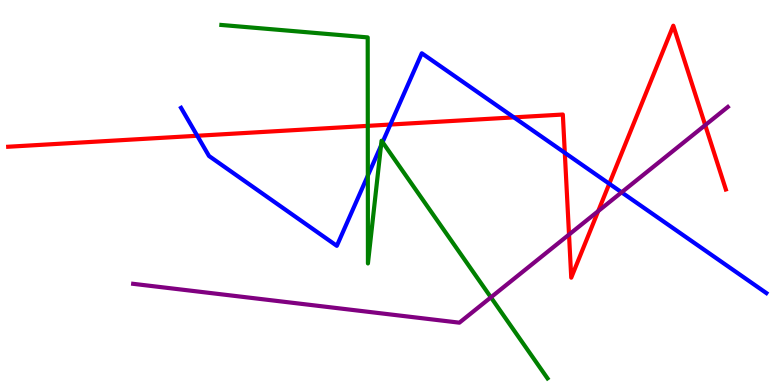[{'lines': ['blue', 'red'], 'intersections': [{'x': 2.55, 'y': 6.47}, {'x': 5.04, 'y': 6.77}, {'x': 6.63, 'y': 6.95}, {'x': 7.29, 'y': 6.03}, {'x': 7.86, 'y': 5.23}]}, {'lines': ['green', 'red'], 'intersections': [{'x': 4.75, 'y': 6.73}]}, {'lines': ['purple', 'red'], 'intersections': [{'x': 7.34, 'y': 3.91}, {'x': 7.72, 'y': 4.52}, {'x': 9.1, 'y': 6.75}]}, {'lines': ['blue', 'green'], 'intersections': [{'x': 4.75, 'y': 5.44}, {'x': 4.92, 'y': 6.21}, {'x': 4.94, 'y': 6.31}]}, {'lines': ['blue', 'purple'], 'intersections': [{'x': 8.02, 'y': 5.0}]}, {'lines': ['green', 'purple'], 'intersections': [{'x': 6.33, 'y': 2.28}]}]